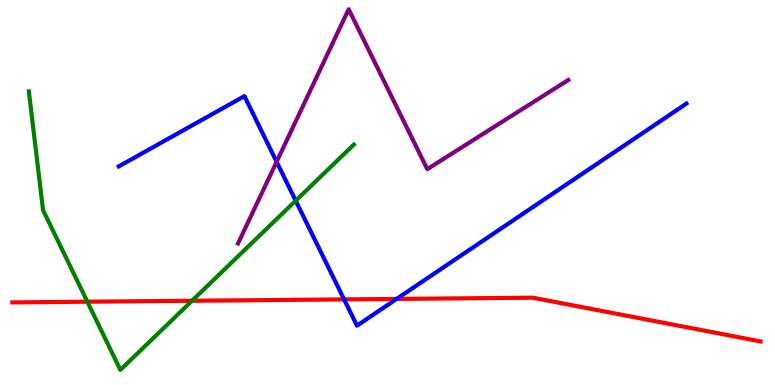[{'lines': ['blue', 'red'], 'intersections': [{'x': 4.44, 'y': 2.22}, {'x': 5.12, 'y': 2.24}]}, {'lines': ['green', 'red'], 'intersections': [{'x': 1.13, 'y': 2.16}, {'x': 2.48, 'y': 2.19}]}, {'lines': ['purple', 'red'], 'intersections': []}, {'lines': ['blue', 'green'], 'intersections': [{'x': 3.82, 'y': 4.79}]}, {'lines': ['blue', 'purple'], 'intersections': [{'x': 3.57, 'y': 5.8}]}, {'lines': ['green', 'purple'], 'intersections': []}]